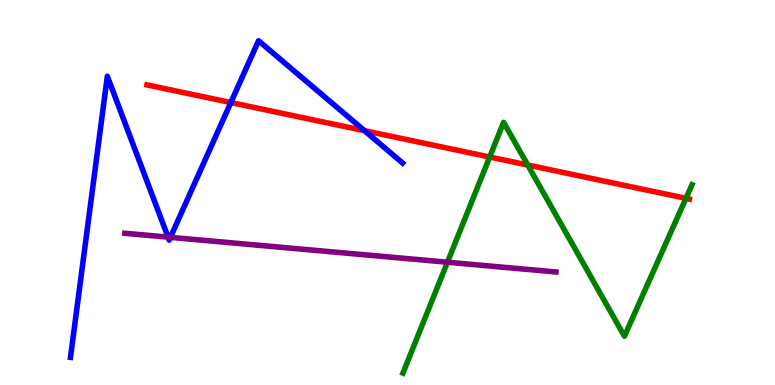[{'lines': ['blue', 'red'], 'intersections': [{'x': 2.98, 'y': 7.34}, {'x': 4.7, 'y': 6.61}]}, {'lines': ['green', 'red'], 'intersections': [{'x': 6.32, 'y': 5.92}, {'x': 6.81, 'y': 5.71}, {'x': 8.85, 'y': 4.85}]}, {'lines': ['purple', 'red'], 'intersections': []}, {'lines': ['blue', 'green'], 'intersections': []}, {'lines': ['blue', 'purple'], 'intersections': [{'x': 2.17, 'y': 3.84}, {'x': 2.2, 'y': 3.84}]}, {'lines': ['green', 'purple'], 'intersections': [{'x': 5.77, 'y': 3.19}]}]